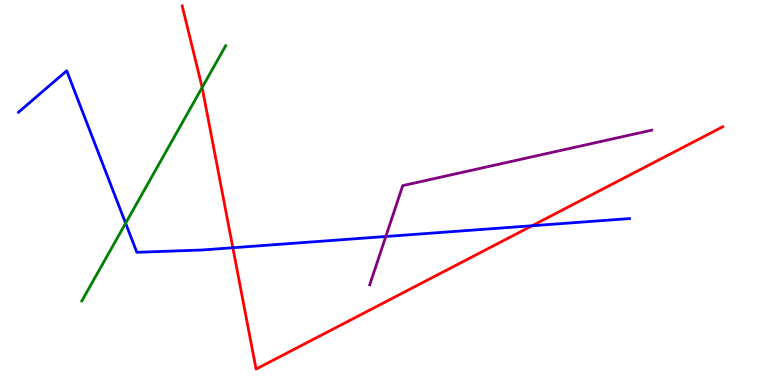[{'lines': ['blue', 'red'], 'intersections': [{'x': 3.0, 'y': 3.57}, {'x': 6.87, 'y': 4.14}]}, {'lines': ['green', 'red'], 'intersections': [{'x': 2.61, 'y': 7.73}]}, {'lines': ['purple', 'red'], 'intersections': []}, {'lines': ['blue', 'green'], 'intersections': [{'x': 1.62, 'y': 4.2}]}, {'lines': ['blue', 'purple'], 'intersections': [{'x': 4.98, 'y': 3.86}]}, {'lines': ['green', 'purple'], 'intersections': []}]